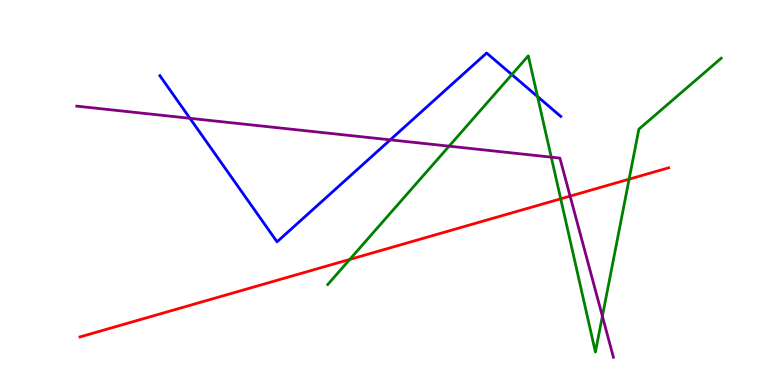[{'lines': ['blue', 'red'], 'intersections': []}, {'lines': ['green', 'red'], 'intersections': [{'x': 4.51, 'y': 3.26}, {'x': 7.23, 'y': 4.84}, {'x': 8.12, 'y': 5.35}]}, {'lines': ['purple', 'red'], 'intersections': [{'x': 7.36, 'y': 4.91}]}, {'lines': ['blue', 'green'], 'intersections': [{'x': 6.6, 'y': 8.06}, {'x': 6.94, 'y': 7.49}]}, {'lines': ['blue', 'purple'], 'intersections': [{'x': 2.45, 'y': 6.93}, {'x': 5.04, 'y': 6.37}]}, {'lines': ['green', 'purple'], 'intersections': [{'x': 5.79, 'y': 6.2}, {'x': 7.11, 'y': 5.92}, {'x': 7.77, 'y': 1.79}]}]